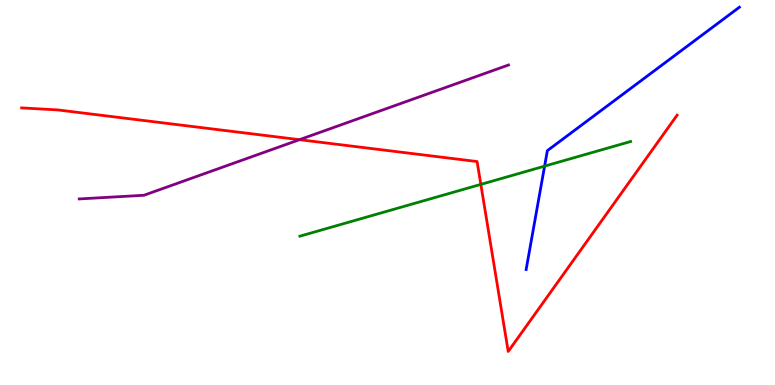[{'lines': ['blue', 'red'], 'intersections': []}, {'lines': ['green', 'red'], 'intersections': [{'x': 6.2, 'y': 5.21}]}, {'lines': ['purple', 'red'], 'intersections': [{'x': 3.86, 'y': 6.37}]}, {'lines': ['blue', 'green'], 'intersections': [{'x': 7.03, 'y': 5.68}]}, {'lines': ['blue', 'purple'], 'intersections': []}, {'lines': ['green', 'purple'], 'intersections': []}]